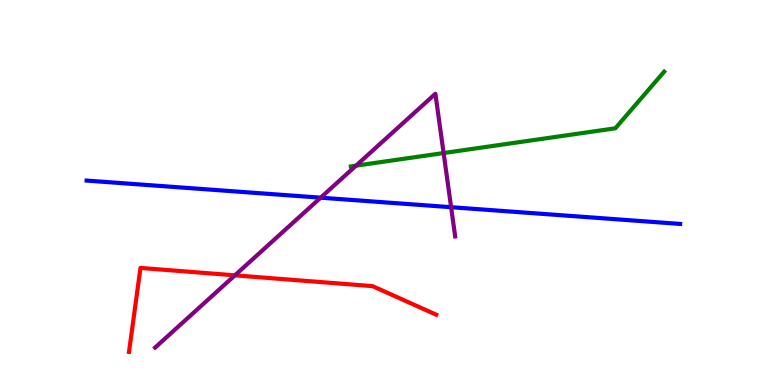[{'lines': ['blue', 'red'], 'intersections': []}, {'lines': ['green', 'red'], 'intersections': []}, {'lines': ['purple', 'red'], 'intersections': [{'x': 3.03, 'y': 2.85}]}, {'lines': ['blue', 'green'], 'intersections': []}, {'lines': ['blue', 'purple'], 'intersections': [{'x': 4.14, 'y': 4.87}, {'x': 5.82, 'y': 4.62}]}, {'lines': ['green', 'purple'], 'intersections': [{'x': 4.59, 'y': 5.7}, {'x': 5.72, 'y': 6.02}]}]